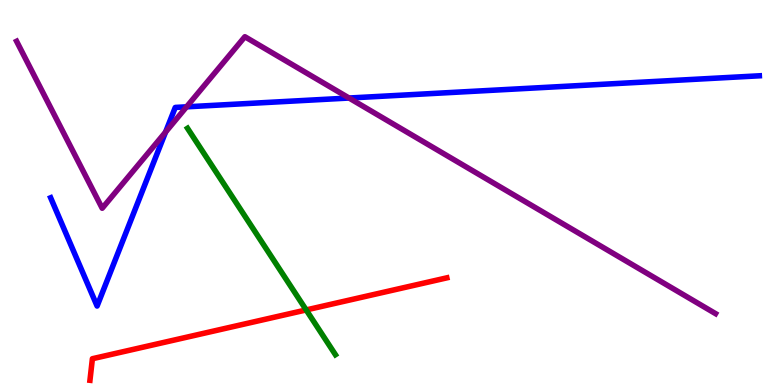[{'lines': ['blue', 'red'], 'intersections': []}, {'lines': ['green', 'red'], 'intersections': [{'x': 3.95, 'y': 1.95}]}, {'lines': ['purple', 'red'], 'intersections': []}, {'lines': ['blue', 'green'], 'intersections': []}, {'lines': ['blue', 'purple'], 'intersections': [{'x': 2.14, 'y': 6.57}, {'x': 2.41, 'y': 7.23}, {'x': 4.5, 'y': 7.45}]}, {'lines': ['green', 'purple'], 'intersections': []}]